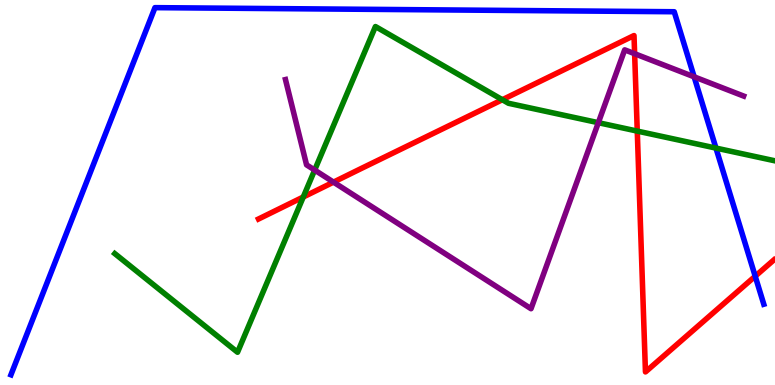[{'lines': ['blue', 'red'], 'intersections': [{'x': 9.74, 'y': 2.83}]}, {'lines': ['green', 'red'], 'intersections': [{'x': 3.91, 'y': 4.88}, {'x': 6.48, 'y': 7.41}, {'x': 8.22, 'y': 6.6}]}, {'lines': ['purple', 'red'], 'intersections': [{'x': 4.3, 'y': 5.27}, {'x': 8.19, 'y': 8.61}]}, {'lines': ['blue', 'green'], 'intersections': [{'x': 9.24, 'y': 6.15}]}, {'lines': ['blue', 'purple'], 'intersections': [{'x': 8.96, 'y': 8.0}]}, {'lines': ['green', 'purple'], 'intersections': [{'x': 4.06, 'y': 5.58}, {'x': 7.72, 'y': 6.81}]}]